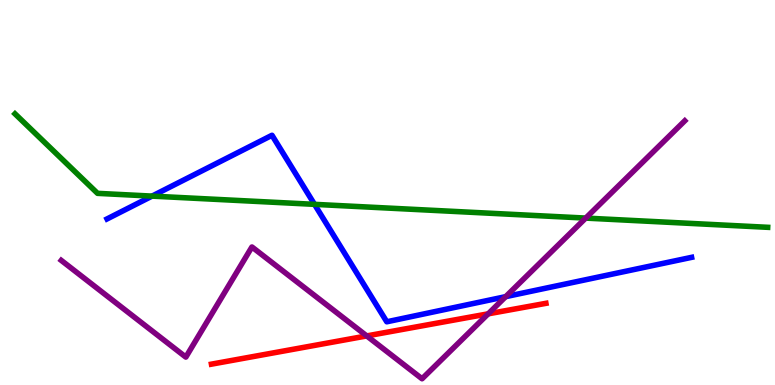[{'lines': ['blue', 'red'], 'intersections': []}, {'lines': ['green', 'red'], 'intersections': []}, {'lines': ['purple', 'red'], 'intersections': [{'x': 4.73, 'y': 1.27}, {'x': 6.3, 'y': 1.85}]}, {'lines': ['blue', 'green'], 'intersections': [{'x': 1.96, 'y': 4.91}, {'x': 4.06, 'y': 4.69}]}, {'lines': ['blue', 'purple'], 'intersections': [{'x': 6.53, 'y': 2.29}]}, {'lines': ['green', 'purple'], 'intersections': [{'x': 7.56, 'y': 4.34}]}]